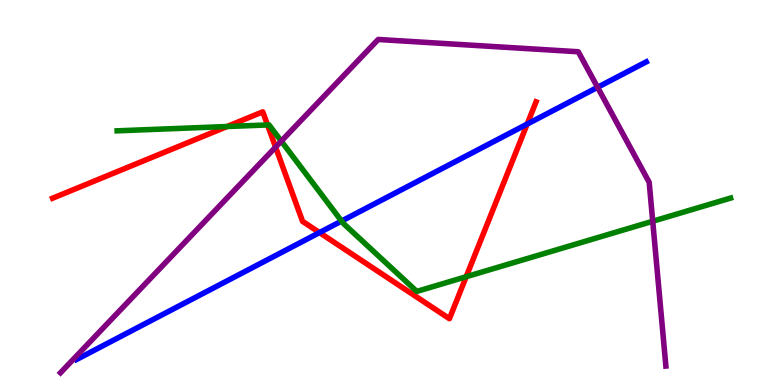[{'lines': ['blue', 'red'], 'intersections': [{'x': 4.12, 'y': 3.96}, {'x': 6.8, 'y': 6.78}]}, {'lines': ['green', 'red'], 'intersections': [{'x': 2.93, 'y': 6.71}, {'x': 3.45, 'y': 6.75}, {'x': 6.02, 'y': 2.81}]}, {'lines': ['purple', 'red'], 'intersections': [{'x': 3.56, 'y': 6.18}]}, {'lines': ['blue', 'green'], 'intersections': [{'x': 4.41, 'y': 4.26}]}, {'lines': ['blue', 'purple'], 'intersections': [{'x': 7.71, 'y': 7.73}]}, {'lines': ['green', 'purple'], 'intersections': [{'x': 3.63, 'y': 6.33}, {'x': 8.42, 'y': 4.25}]}]